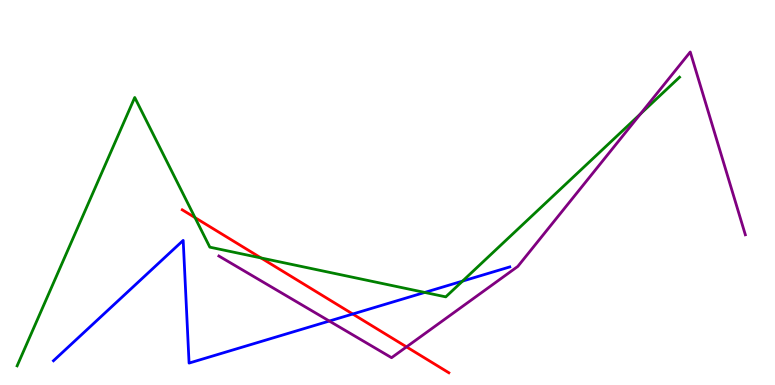[{'lines': ['blue', 'red'], 'intersections': [{'x': 4.55, 'y': 1.84}]}, {'lines': ['green', 'red'], 'intersections': [{'x': 2.52, 'y': 4.35}, {'x': 3.37, 'y': 3.3}]}, {'lines': ['purple', 'red'], 'intersections': [{'x': 5.25, 'y': 0.99}]}, {'lines': ['blue', 'green'], 'intersections': [{'x': 5.48, 'y': 2.4}, {'x': 5.97, 'y': 2.7}]}, {'lines': ['blue', 'purple'], 'intersections': [{'x': 4.25, 'y': 1.66}]}, {'lines': ['green', 'purple'], 'intersections': [{'x': 8.26, 'y': 7.04}]}]